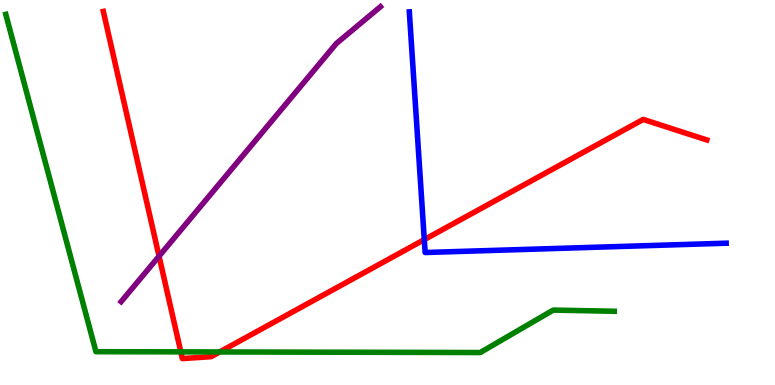[{'lines': ['blue', 'red'], 'intersections': [{'x': 5.47, 'y': 3.78}]}, {'lines': ['green', 'red'], 'intersections': [{'x': 2.33, 'y': 0.861}, {'x': 2.83, 'y': 0.858}]}, {'lines': ['purple', 'red'], 'intersections': [{'x': 2.05, 'y': 3.35}]}, {'lines': ['blue', 'green'], 'intersections': []}, {'lines': ['blue', 'purple'], 'intersections': []}, {'lines': ['green', 'purple'], 'intersections': []}]